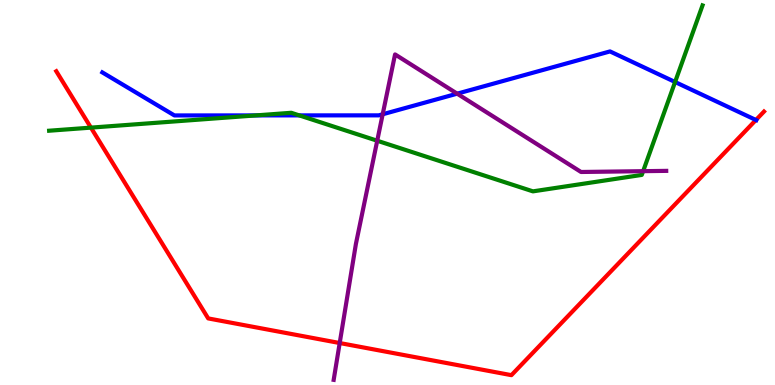[{'lines': ['blue', 'red'], 'intersections': [{'x': 9.75, 'y': 6.88}]}, {'lines': ['green', 'red'], 'intersections': [{'x': 1.17, 'y': 6.69}]}, {'lines': ['purple', 'red'], 'intersections': [{'x': 4.38, 'y': 1.09}]}, {'lines': ['blue', 'green'], 'intersections': [{'x': 3.3, 'y': 7.0}, {'x': 3.86, 'y': 7.0}, {'x': 8.71, 'y': 7.87}]}, {'lines': ['blue', 'purple'], 'intersections': [{'x': 4.94, 'y': 7.03}, {'x': 5.9, 'y': 7.57}]}, {'lines': ['green', 'purple'], 'intersections': [{'x': 4.87, 'y': 6.34}, {'x': 8.3, 'y': 5.55}]}]